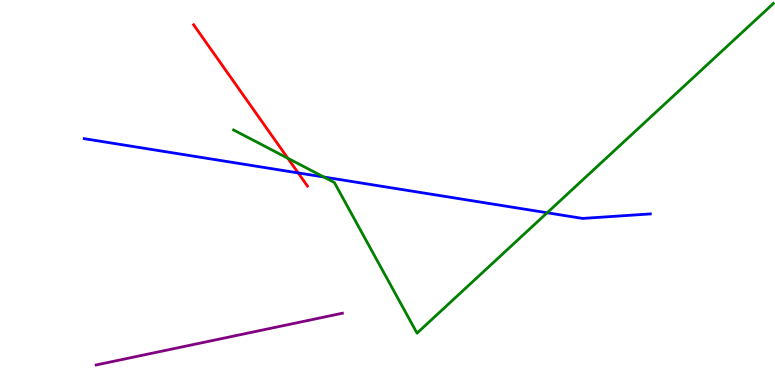[{'lines': ['blue', 'red'], 'intersections': [{'x': 3.85, 'y': 5.51}]}, {'lines': ['green', 'red'], 'intersections': [{'x': 3.71, 'y': 5.89}]}, {'lines': ['purple', 'red'], 'intersections': []}, {'lines': ['blue', 'green'], 'intersections': [{'x': 4.18, 'y': 5.4}, {'x': 7.06, 'y': 4.47}]}, {'lines': ['blue', 'purple'], 'intersections': []}, {'lines': ['green', 'purple'], 'intersections': []}]